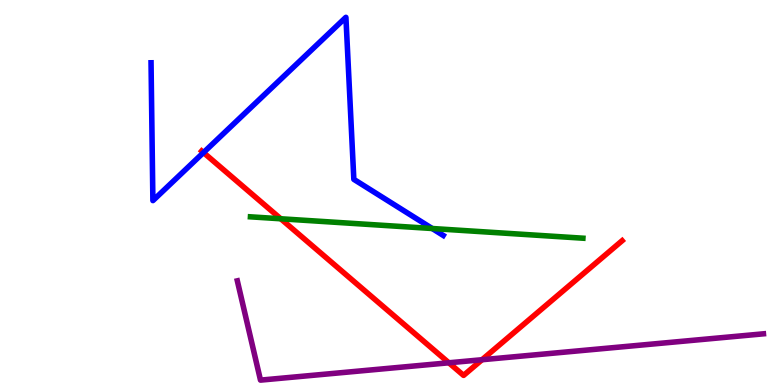[{'lines': ['blue', 'red'], 'intersections': [{'x': 2.63, 'y': 6.04}]}, {'lines': ['green', 'red'], 'intersections': [{'x': 3.62, 'y': 4.32}]}, {'lines': ['purple', 'red'], 'intersections': [{'x': 5.79, 'y': 0.577}, {'x': 6.22, 'y': 0.656}]}, {'lines': ['blue', 'green'], 'intersections': [{'x': 5.58, 'y': 4.06}]}, {'lines': ['blue', 'purple'], 'intersections': []}, {'lines': ['green', 'purple'], 'intersections': []}]